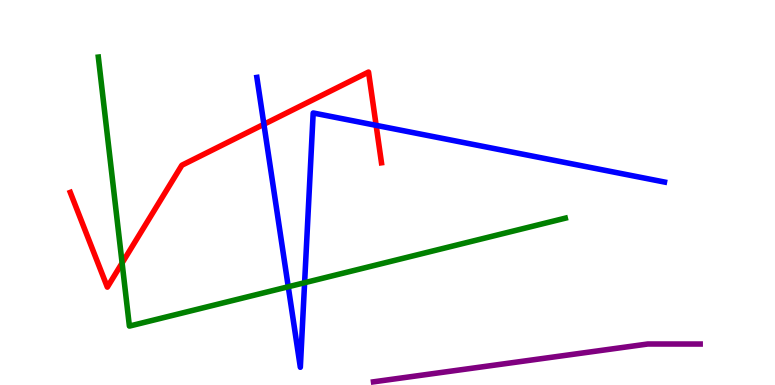[{'lines': ['blue', 'red'], 'intersections': [{'x': 3.41, 'y': 6.77}, {'x': 4.85, 'y': 6.74}]}, {'lines': ['green', 'red'], 'intersections': [{'x': 1.58, 'y': 3.17}]}, {'lines': ['purple', 'red'], 'intersections': []}, {'lines': ['blue', 'green'], 'intersections': [{'x': 3.72, 'y': 2.55}, {'x': 3.93, 'y': 2.66}]}, {'lines': ['blue', 'purple'], 'intersections': []}, {'lines': ['green', 'purple'], 'intersections': []}]